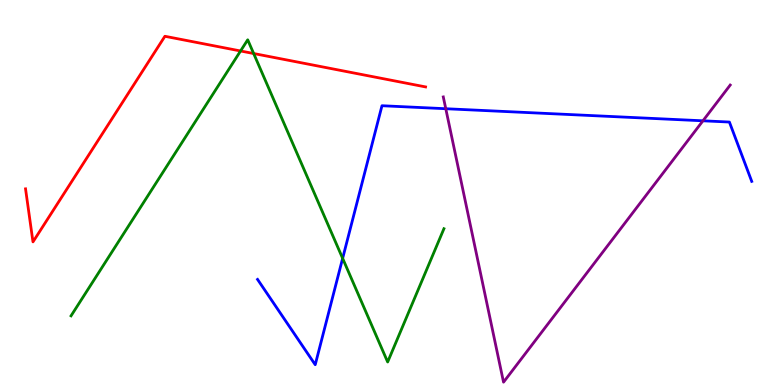[{'lines': ['blue', 'red'], 'intersections': []}, {'lines': ['green', 'red'], 'intersections': [{'x': 3.1, 'y': 8.68}, {'x': 3.27, 'y': 8.61}]}, {'lines': ['purple', 'red'], 'intersections': []}, {'lines': ['blue', 'green'], 'intersections': [{'x': 4.42, 'y': 3.29}]}, {'lines': ['blue', 'purple'], 'intersections': [{'x': 5.75, 'y': 7.18}, {'x': 9.07, 'y': 6.86}]}, {'lines': ['green', 'purple'], 'intersections': []}]